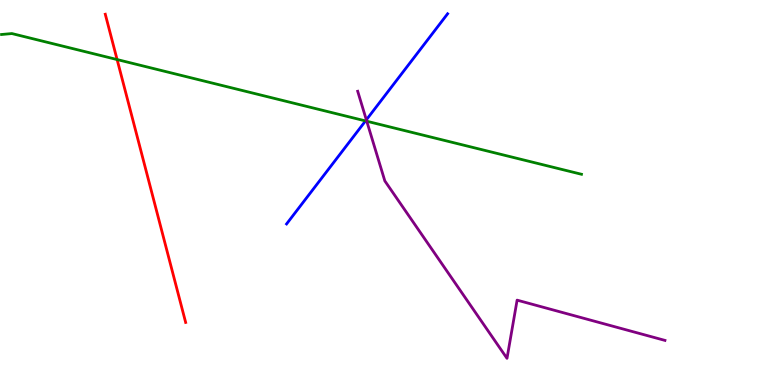[{'lines': ['blue', 'red'], 'intersections': []}, {'lines': ['green', 'red'], 'intersections': [{'x': 1.51, 'y': 8.45}]}, {'lines': ['purple', 'red'], 'intersections': []}, {'lines': ['blue', 'green'], 'intersections': [{'x': 4.72, 'y': 6.86}]}, {'lines': ['blue', 'purple'], 'intersections': [{'x': 4.73, 'y': 6.89}]}, {'lines': ['green', 'purple'], 'intersections': [{'x': 4.73, 'y': 6.85}]}]